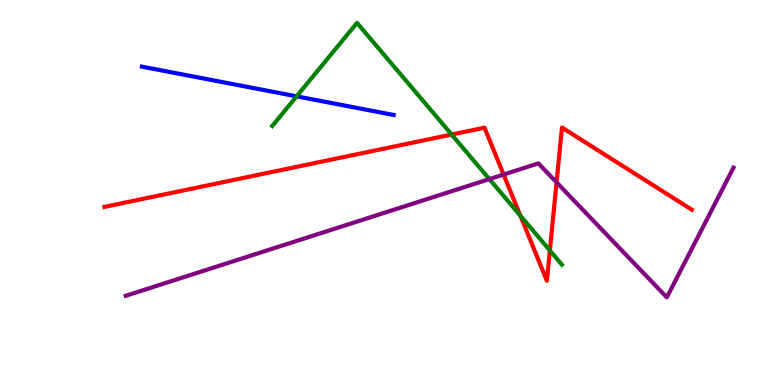[{'lines': ['blue', 'red'], 'intersections': []}, {'lines': ['green', 'red'], 'intersections': [{'x': 5.83, 'y': 6.51}, {'x': 6.71, 'y': 4.4}, {'x': 7.09, 'y': 3.49}]}, {'lines': ['purple', 'red'], 'intersections': [{'x': 6.5, 'y': 5.47}, {'x': 7.18, 'y': 5.26}]}, {'lines': ['blue', 'green'], 'intersections': [{'x': 3.83, 'y': 7.5}]}, {'lines': ['blue', 'purple'], 'intersections': []}, {'lines': ['green', 'purple'], 'intersections': [{'x': 6.31, 'y': 5.35}]}]